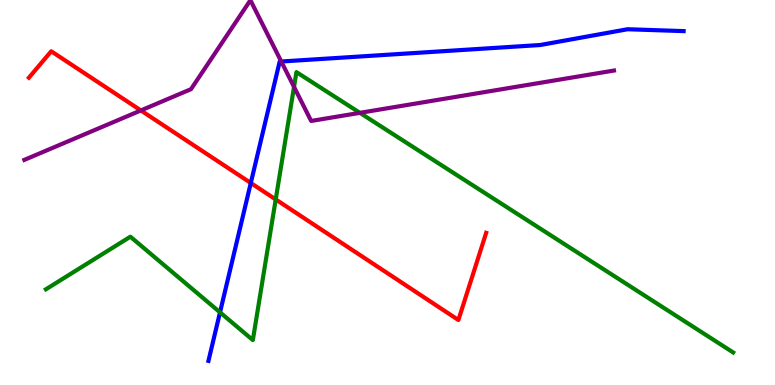[{'lines': ['blue', 'red'], 'intersections': [{'x': 3.24, 'y': 5.25}]}, {'lines': ['green', 'red'], 'intersections': [{'x': 3.56, 'y': 4.82}]}, {'lines': ['purple', 'red'], 'intersections': [{'x': 1.82, 'y': 7.13}]}, {'lines': ['blue', 'green'], 'intersections': [{'x': 2.84, 'y': 1.89}]}, {'lines': ['blue', 'purple'], 'intersections': [{'x': 3.63, 'y': 8.4}]}, {'lines': ['green', 'purple'], 'intersections': [{'x': 3.79, 'y': 7.74}, {'x': 4.64, 'y': 7.07}]}]